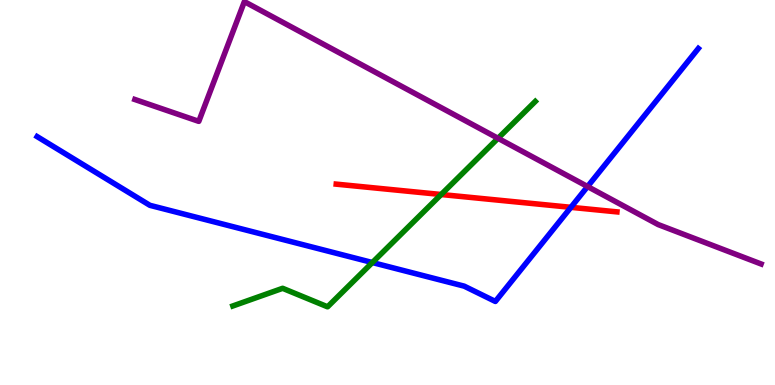[{'lines': ['blue', 'red'], 'intersections': [{'x': 7.37, 'y': 4.61}]}, {'lines': ['green', 'red'], 'intersections': [{'x': 5.69, 'y': 4.95}]}, {'lines': ['purple', 'red'], 'intersections': []}, {'lines': ['blue', 'green'], 'intersections': [{'x': 4.8, 'y': 3.18}]}, {'lines': ['blue', 'purple'], 'intersections': [{'x': 7.58, 'y': 5.15}]}, {'lines': ['green', 'purple'], 'intersections': [{'x': 6.43, 'y': 6.41}]}]